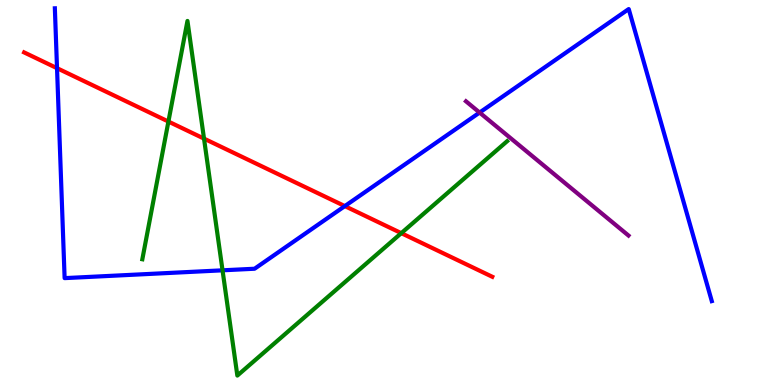[{'lines': ['blue', 'red'], 'intersections': [{'x': 0.736, 'y': 8.23}, {'x': 4.45, 'y': 4.65}]}, {'lines': ['green', 'red'], 'intersections': [{'x': 2.17, 'y': 6.84}, {'x': 2.63, 'y': 6.4}, {'x': 5.18, 'y': 3.94}]}, {'lines': ['purple', 'red'], 'intersections': []}, {'lines': ['blue', 'green'], 'intersections': [{'x': 2.87, 'y': 2.98}]}, {'lines': ['blue', 'purple'], 'intersections': [{'x': 6.19, 'y': 7.08}]}, {'lines': ['green', 'purple'], 'intersections': []}]